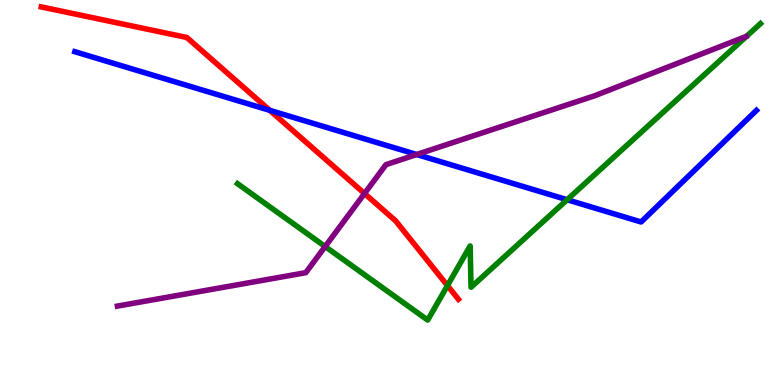[{'lines': ['blue', 'red'], 'intersections': [{'x': 3.48, 'y': 7.13}]}, {'lines': ['green', 'red'], 'intersections': [{'x': 5.77, 'y': 2.58}]}, {'lines': ['purple', 'red'], 'intersections': [{'x': 4.7, 'y': 4.97}]}, {'lines': ['blue', 'green'], 'intersections': [{'x': 7.32, 'y': 4.81}]}, {'lines': ['blue', 'purple'], 'intersections': [{'x': 5.38, 'y': 5.99}]}, {'lines': ['green', 'purple'], 'intersections': [{'x': 4.2, 'y': 3.6}]}]